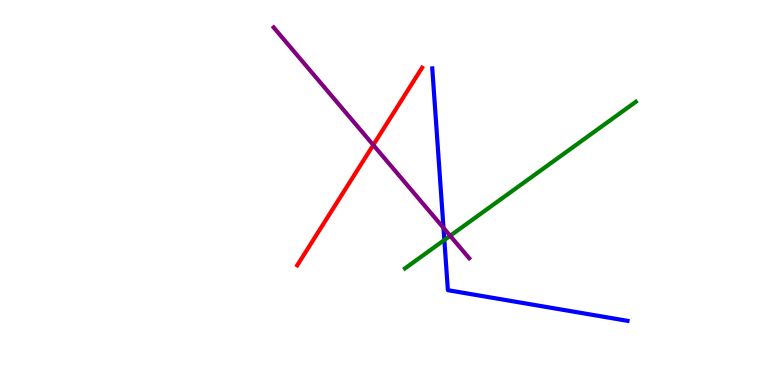[{'lines': ['blue', 'red'], 'intersections': []}, {'lines': ['green', 'red'], 'intersections': []}, {'lines': ['purple', 'red'], 'intersections': [{'x': 4.82, 'y': 6.23}]}, {'lines': ['blue', 'green'], 'intersections': [{'x': 5.73, 'y': 3.77}]}, {'lines': ['blue', 'purple'], 'intersections': [{'x': 5.72, 'y': 4.08}]}, {'lines': ['green', 'purple'], 'intersections': [{'x': 5.81, 'y': 3.88}]}]